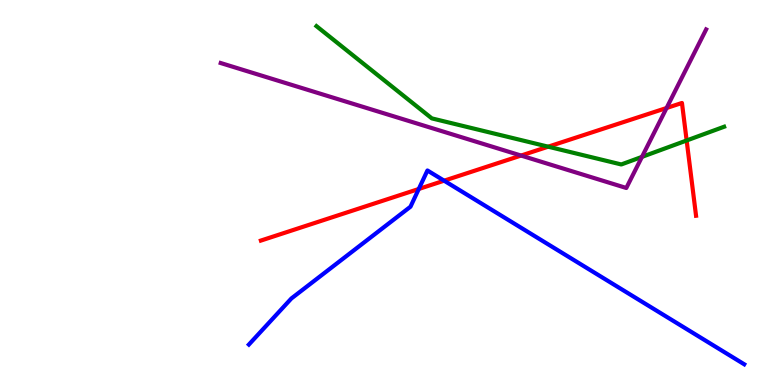[{'lines': ['blue', 'red'], 'intersections': [{'x': 5.4, 'y': 5.09}, {'x': 5.73, 'y': 5.31}]}, {'lines': ['green', 'red'], 'intersections': [{'x': 7.07, 'y': 6.19}, {'x': 8.86, 'y': 6.35}]}, {'lines': ['purple', 'red'], 'intersections': [{'x': 6.72, 'y': 5.96}, {'x': 8.6, 'y': 7.19}]}, {'lines': ['blue', 'green'], 'intersections': []}, {'lines': ['blue', 'purple'], 'intersections': []}, {'lines': ['green', 'purple'], 'intersections': [{'x': 8.28, 'y': 5.93}]}]